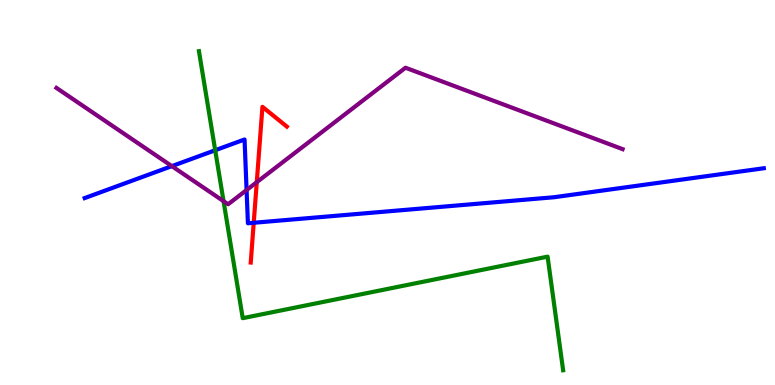[{'lines': ['blue', 'red'], 'intersections': [{'x': 3.27, 'y': 4.21}]}, {'lines': ['green', 'red'], 'intersections': []}, {'lines': ['purple', 'red'], 'intersections': [{'x': 3.31, 'y': 5.27}]}, {'lines': ['blue', 'green'], 'intersections': [{'x': 2.78, 'y': 6.1}]}, {'lines': ['blue', 'purple'], 'intersections': [{'x': 2.22, 'y': 5.68}, {'x': 3.18, 'y': 5.06}]}, {'lines': ['green', 'purple'], 'intersections': [{'x': 2.88, 'y': 4.77}]}]